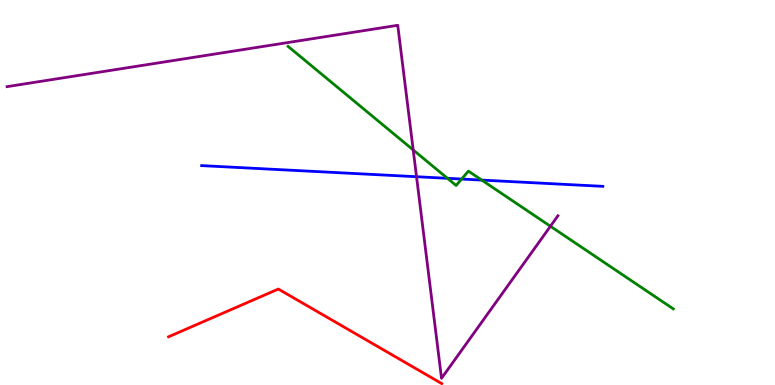[{'lines': ['blue', 'red'], 'intersections': []}, {'lines': ['green', 'red'], 'intersections': []}, {'lines': ['purple', 'red'], 'intersections': []}, {'lines': ['blue', 'green'], 'intersections': [{'x': 5.77, 'y': 5.37}, {'x': 5.96, 'y': 5.35}, {'x': 6.22, 'y': 5.32}]}, {'lines': ['blue', 'purple'], 'intersections': [{'x': 5.37, 'y': 5.41}]}, {'lines': ['green', 'purple'], 'intersections': [{'x': 5.33, 'y': 6.11}, {'x': 7.1, 'y': 4.12}]}]